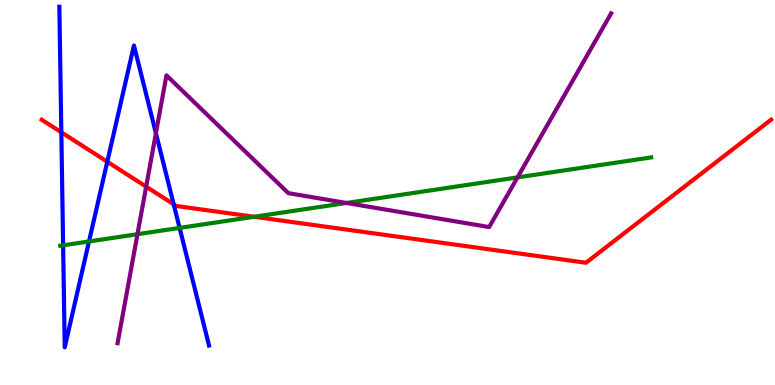[{'lines': ['blue', 'red'], 'intersections': [{'x': 0.791, 'y': 6.56}, {'x': 1.38, 'y': 5.8}, {'x': 2.24, 'y': 4.69}]}, {'lines': ['green', 'red'], 'intersections': [{'x': 3.28, 'y': 4.37}]}, {'lines': ['purple', 'red'], 'intersections': [{'x': 1.89, 'y': 5.15}]}, {'lines': ['blue', 'green'], 'intersections': [{'x': 0.814, 'y': 3.63}, {'x': 1.15, 'y': 3.73}, {'x': 2.32, 'y': 4.08}]}, {'lines': ['blue', 'purple'], 'intersections': [{'x': 2.01, 'y': 6.54}]}, {'lines': ['green', 'purple'], 'intersections': [{'x': 1.77, 'y': 3.92}, {'x': 4.47, 'y': 4.73}, {'x': 6.68, 'y': 5.39}]}]